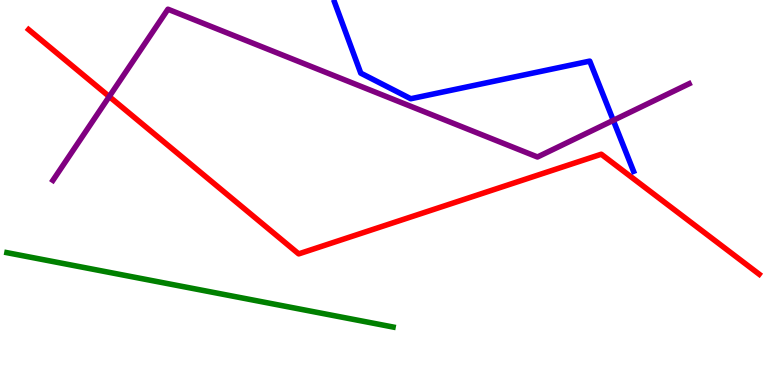[{'lines': ['blue', 'red'], 'intersections': []}, {'lines': ['green', 'red'], 'intersections': []}, {'lines': ['purple', 'red'], 'intersections': [{'x': 1.41, 'y': 7.49}]}, {'lines': ['blue', 'green'], 'intersections': []}, {'lines': ['blue', 'purple'], 'intersections': [{'x': 7.91, 'y': 6.87}]}, {'lines': ['green', 'purple'], 'intersections': []}]